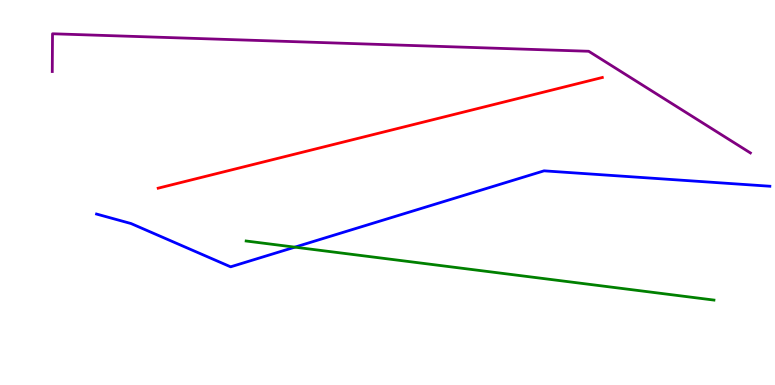[{'lines': ['blue', 'red'], 'intersections': []}, {'lines': ['green', 'red'], 'intersections': []}, {'lines': ['purple', 'red'], 'intersections': []}, {'lines': ['blue', 'green'], 'intersections': [{'x': 3.8, 'y': 3.58}]}, {'lines': ['blue', 'purple'], 'intersections': []}, {'lines': ['green', 'purple'], 'intersections': []}]